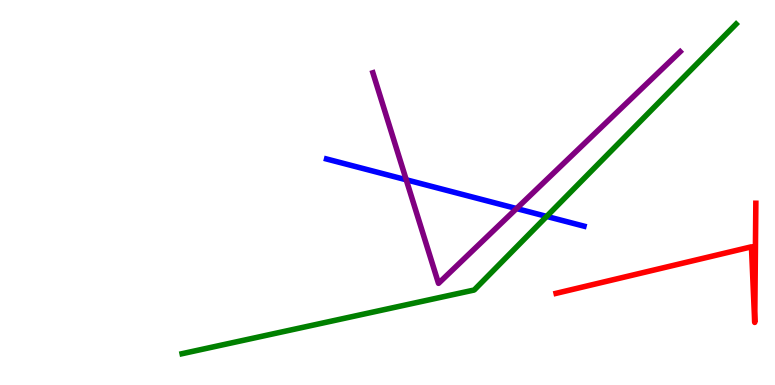[{'lines': ['blue', 'red'], 'intersections': []}, {'lines': ['green', 'red'], 'intersections': []}, {'lines': ['purple', 'red'], 'intersections': []}, {'lines': ['blue', 'green'], 'intersections': [{'x': 7.05, 'y': 4.38}]}, {'lines': ['blue', 'purple'], 'intersections': [{'x': 5.24, 'y': 5.33}, {'x': 6.67, 'y': 4.58}]}, {'lines': ['green', 'purple'], 'intersections': []}]